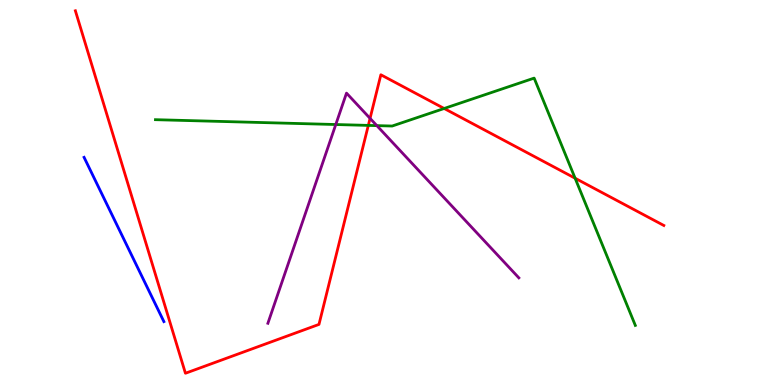[{'lines': ['blue', 'red'], 'intersections': []}, {'lines': ['green', 'red'], 'intersections': [{'x': 4.75, 'y': 6.74}, {'x': 5.73, 'y': 7.18}, {'x': 7.42, 'y': 5.37}]}, {'lines': ['purple', 'red'], 'intersections': [{'x': 4.77, 'y': 6.93}]}, {'lines': ['blue', 'green'], 'intersections': []}, {'lines': ['blue', 'purple'], 'intersections': []}, {'lines': ['green', 'purple'], 'intersections': [{'x': 4.33, 'y': 6.77}, {'x': 4.86, 'y': 6.74}]}]